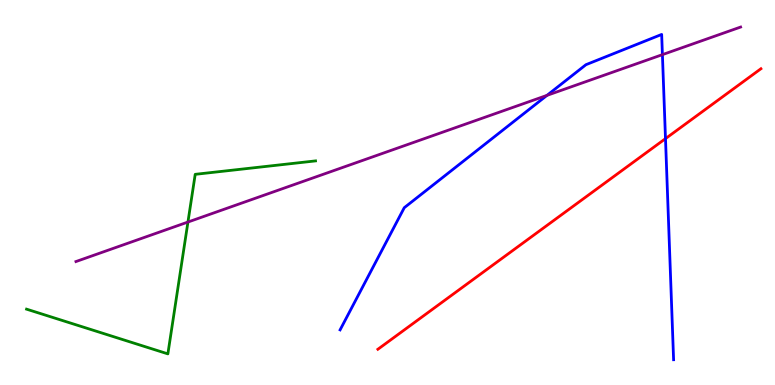[{'lines': ['blue', 'red'], 'intersections': [{'x': 8.59, 'y': 6.4}]}, {'lines': ['green', 'red'], 'intersections': []}, {'lines': ['purple', 'red'], 'intersections': []}, {'lines': ['blue', 'green'], 'intersections': []}, {'lines': ['blue', 'purple'], 'intersections': [{'x': 7.06, 'y': 7.52}, {'x': 8.55, 'y': 8.58}]}, {'lines': ['green', 'purple'], 'intersections': [{'x': 2.43, 'y': 4.23}]}]